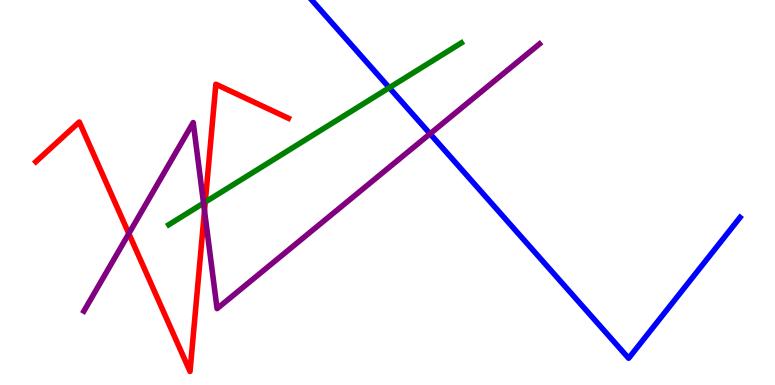[{'lines': ['blue', 'red'], 'intersections': []}, {'lines': ['green', 'red'], 'intersections': [{'x': 2.65, 'y': 4.75}]}, {'lines': ['purple', 'red'], 'intersections': [{'x': 1.66, 'y': 3.93}, {'x': 2.64, 'y': 4.53}]}, {'lines': ['blue', 'green'], 'intersections': [{'x': 5.02, 'y': 7.72}]}, {'lines': ['blue', 'purple'], 'intersections': [{'x': 5.55, 'y': 6.53}]}, {'lines': ['green', 'purple'], 'intersections': [{'x': 2.63, 'y': 4.72}]}]